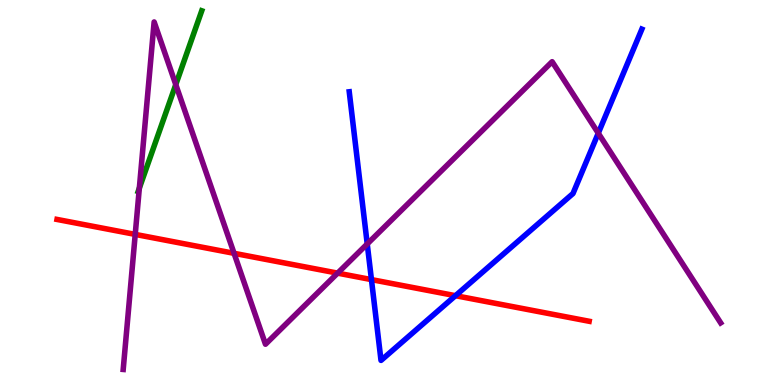[{'lines': ['blue', 'red'], 'intersections': [{'x': 4.79, 'y': 2.74}, {'x': 5.88, 'y': 2.32}]}, {'lines': ['green', 'red'], 'intersections': []}, {'lines': ['purple', 'red'], 'intersections': [{'x': 1.74, 'y': 3.91}, {'x': 3.02, 'y': 3.42}, {'x': 4.36, 'y': 2.91}]}, {'lines': ['blue', 'green'], 'intersections': []}, {'lines': ['blue', 'purple'], 'intersections': [{'x': 4.74, 'y': 3.66}, {'x': 7.72, 'y': 6.54}]}, {'lines': ['green', 'purple'], 'intersections': [{'x': 1.8, 'y': 5.11}, {'x': 2.27, 'y': 7.8}]}]